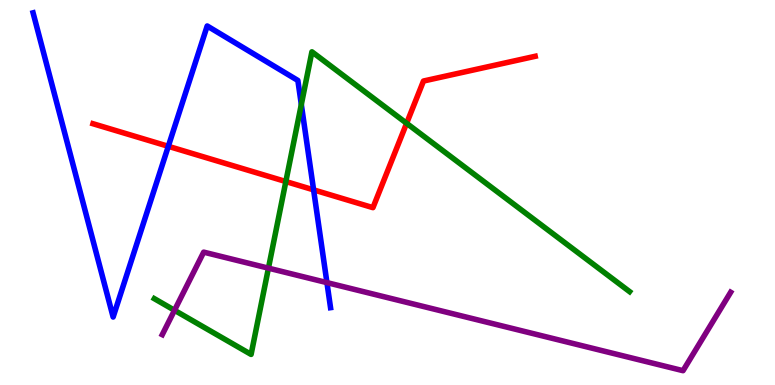[{'lines': ['blue', 'red'], 'intersections': [{'x': 2.17, 'y': 6.2}, {'x': 4.05, 'y': 5.07}]}, {'lines': ['green', 'red'], 'intersections': [{'x': 3.69, 'y': 5.28}, {'x': 5.25, 'y': 6.8}]}, {'lines': ['purple', 'red'], 'intersections': []}, {'lines': ['blue', 'green'], 'intersections': [{'x': 3.89, 'y': 7.29}]}, {'lines': ['blue', 'purple'], 'intersections': [{'x': 4.22, 'y': 2.66}]}, {'lines': ['green', 'purple'], 'intersections': [{'x': 2.25, 'y': 1.94}, {'x': 3.46, 'y': 3.04}]}]